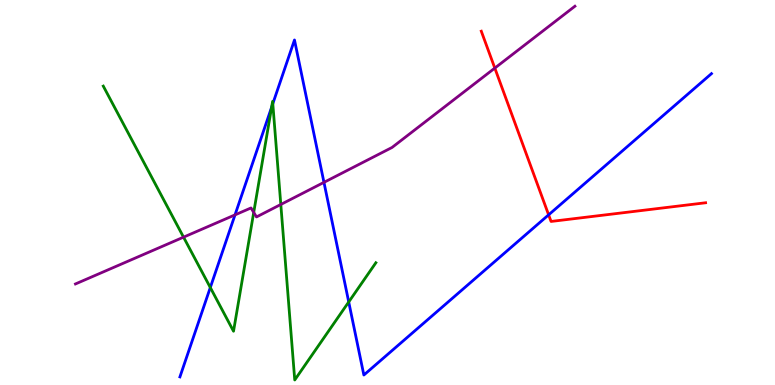[{'lines': ['blue', 'red'], 'intersections': [{'x': 7.08, 'y': 4.42}]}, {'lines': ['green', 'red'], 'intersections': []}, {'lines': ['purple', 'red'], 'intersections': [{'x': 6.38, 'y': 8.23}]}, {'lines': ['blue', 'green'], 'intersections': [{'x': 2.71, 'y': 2.53}, {'x': 3.5, 'y': 7.21}, {'x': 3.52, 'y': 7.31}, {'x': 4.5, 'y': 2.16}]}, {'lines': ['blue', 'purple'], 'intersections': [{'x': 3.03, 'y': 4.42}, {'x': 4.18, 'y': 5.26}]}, {'lines': ['green', 'purple'], 'intersections': [{'x': 2.37, 'y': 3.84}, {'x': 3.27, 'y': 4.48}, {'x': 3.62, 'y': 4.69}]}]